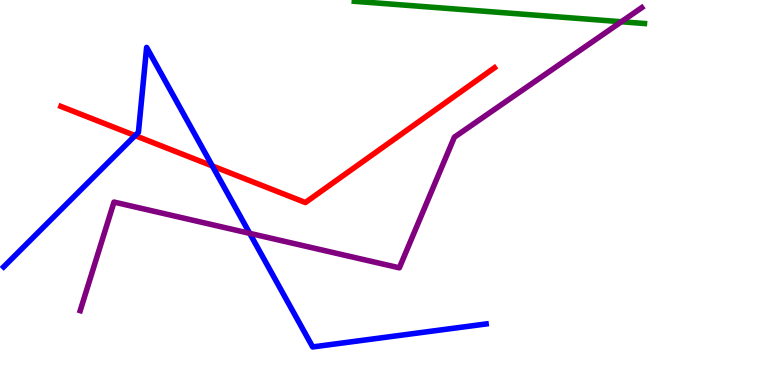[{'lines': ['blue', 'red'], 'intersections': [{'x': 1.74, 'y': 6.48}, {'x': 2.74, 'y': 5.69}]}, {'lines': ['green', 'red'], 'intersections': []}, {'lines': ['purple', 'red'], 'intersections': []}, {'lines': ['blue', 'green'], 'intersections': []}, {'lines': ['blue', 'purple'], 'intersections': [{'x': 3.22, 'y': 3.94}]}, {'lines': ['green', 'purple'], 'intersections': [{'x': 8.02, 'y': 9.44}]}]